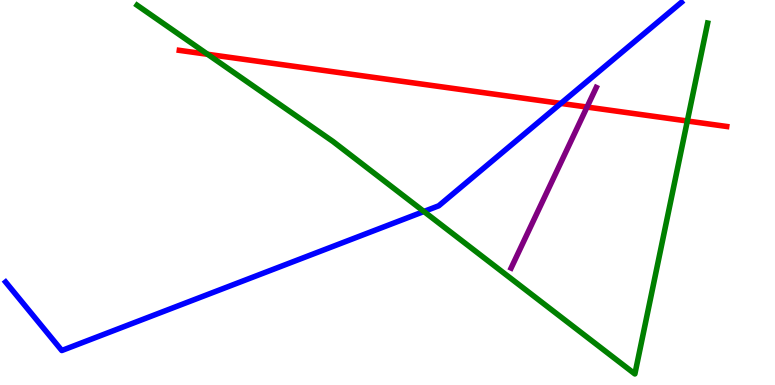[{'lines': ['blue', 'red'], 'intersections': [{'x': 7.24, 'y': 7.31}]}, {'lines': ['green', 'red'], 'intersections': [{'x': 2.68, 'y': 8.59}, {'x': 8.87, 'y': 6.86}]}, {'lines': ['purple', 'red'], 'intersections': [{'x': 7.57, 'y': 7.22}]}, {'lines': ['blue', 'green'], 'intersections': [{'x': 5.47, 'y': 4.51}]}, {'lines': ['blue', 'purple'], 'intersections': []}, {'lines': ['green', 'purple'], 'intersections': []}]